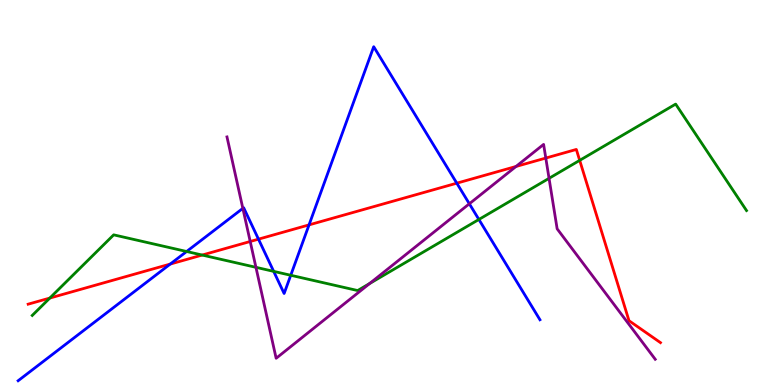[{'lines': ['blue', 'red'], 'intersections': [{'x': 2.2, 'y': 3.14}, {'x': 3.34, 'y': 3.79}, {'x': 3.99, 'y': 4.16}, {'x': 5.89, 'y': 5.24}]}, {'lines': ['green', 'red'], 'intersections': [{'x': 0.643, 'y': 2.26}, {'x': 2.61, 'y': 3.38}, {'x': 7.48, 'y': 5.83}]}, {'lines': ['purple', 'red'], 'intersections': [{'x': 3.23, 'y': 3.73}, {'x': 6.66, 'y': 5.68}, {'x': 7.04, 'y': 5.89}]}, {'lines': ['blue', 'green'], 'intersections': [{'x': 2.41, 'y': 3.47}, {'x': 3.53, 'y': 2.95}, {'x': 3.75, 'y': 2.85}, {'x': 6.18, 'y': 4.3}]}, {'lines': ['blue', 'purple'], 'intersections': [{'x': 3.13, 'y': 4.59}, {'x': 6.06, 'y': 4.71}]}, {'lines': ['green', 'purple'], 'intersections': [{'x': 3.3, 'y': 3.06}, {'x': 4.77, 'y': 2.64}, {'x': 7.08, 'y': 5.37}]}]